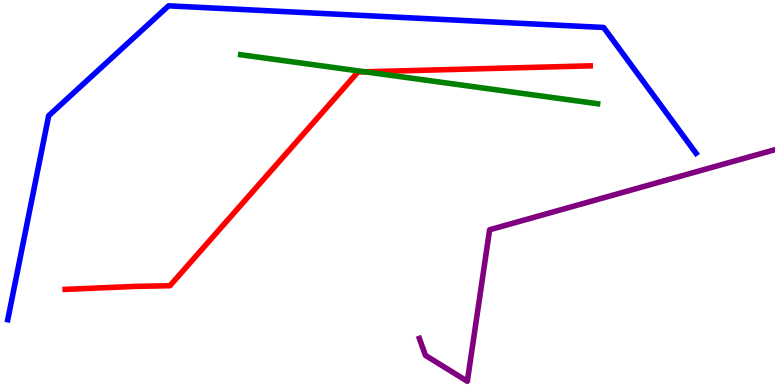[{'lines': ['blue', 'red'], 'intersections': []}, {'lines': ['green', 'red'], 'intersections': [{'x': 4.71, 'y': 8.14}]}, {'lines': ['purple', 'red'], 'intersections': []}, {'lines': ['blue', 'green'], 'intersections': []}, {'lines': ['blue', 'purple'], 'intersections': []}, {'lines': ['green', 'purple'], 'intersections': []}]